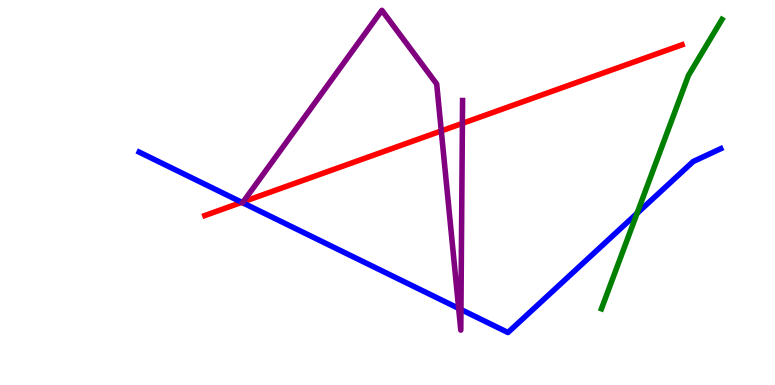[{'lines': ['blue', 'red'], 'intersections': [{'x': 3.12, 'y': 4.75}]}, {'lines': ['green', 'red'], 'intersections': []}, {'lines': ['purple', 'red'], 'intersections': [{'x': 3.14, 'y': 4.76}, {'x': 5.69, 'y': 6.6}, {'x': 5.97, 'y': 6.8}]}, {'lines': ['blue', 'green'], 'intersections': [{'x': 8.22, 'y': 4.46}]}, {'lines': ['blue', 'purple'], 'intersections': [{'x': 5.92, 'y': 1.99}, {'x': 5.95, 'y': 1.96}]}, {'lines': ['green', 'purple'], 'intersections': []}]